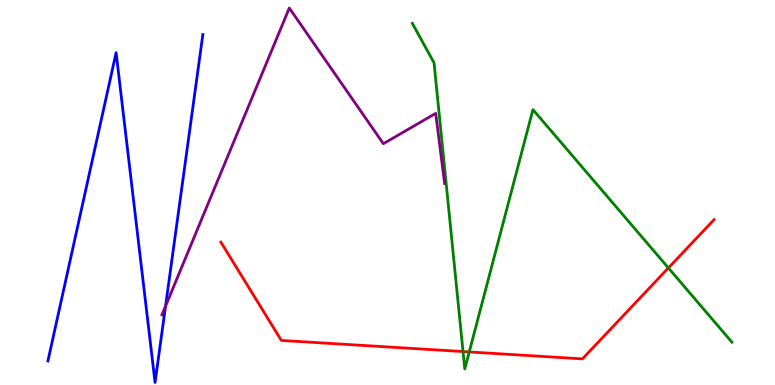[{'lines': ['blue', 'red'], 'intersections': []}, {'lines': ['green', 'red'], 'intersections': [{'x': 5.97, 'y': 0.869}, {'x': 6.05, 'y': 0.859}, {'x': 8.62, 'y': 3.04}]}, {'lines': ['purple', 'red'], 'intersections': []}, {'lines': ['blue', 'green'], 'intersections': []}, {'lines': ['blue', 'purple'], 'intersections': [{'x': 2.14, 'y': 2.05}]}, {'lines': ['green', 'purple'], 'intersections': []}]